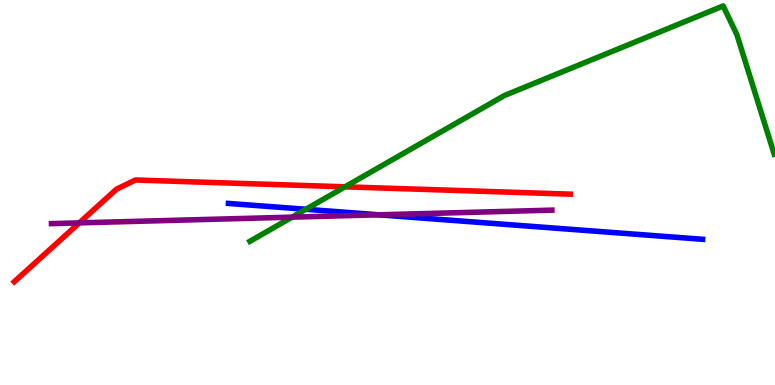[{'lines': ['blue', 'red'], 'intersections': []}, {'lines': ['green', 'red'], 'intersections': [{'x': 4.45, 'y': 5.15}]}, {'lines': ['purple', 'red'], 'intersections': [{'x': 1.02, 'y': 4.21}]}, {'lines': ['blue', 'green'], 'intersections': [{'x': 3.95, 'y': 4.56}]}, {'lines': ['blue', 'purple'], 'intersections': [{'x': 4.89, 'y': 4.42}]}, {'lines': ['green', 'purple'], 'intersections': [{'x': 3.77, 'y': 4.36}]}]